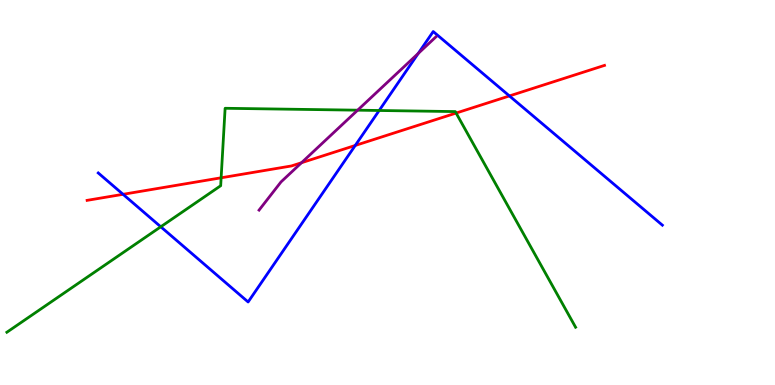[{'lines': ['blue', 'red'], 'intersections': [{'x': 1.59, 'y': 4.95}, {'x': 4.58, 'y': 6.22}, {'x': 6.57, 'y': 7.51}]}, {'lines': ['green', 'red'], 'intersections': [{'x': 2.85, 'y': 5.38}, {'x': 5.89, 'y': 7.06}]}, {'lines': ['purple', 'red'], 'intersections': [{'x': 3.89, 'y': 5.77}]}, {'lines': ['blue', 'green'], 'intersections': [{'x': 2.07, 'y': 4.11}, {'x': 4.89, 'y': 7.13}]}, {'lines': ['blue', 'purple'], 'intersections': [{'x': 5.4, 'y': 8.61}]}, {'lines': ['green', 'purple'], 'intersections': [{'x': 4.61, 'y': 7.14}]}]